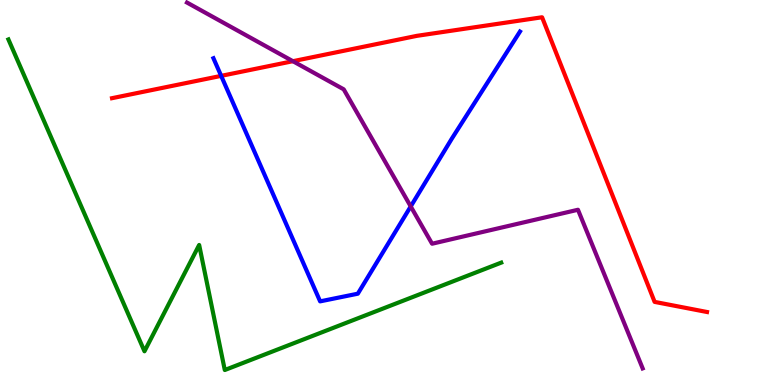[{'lines': ['blue', 'red'], 'intersections': [{'x': 2.85, 'y': 8.03}]}, {'lines': ['green', 'red'], 'intersections': []}, {'lines': ['purple', 'red'], 'intersections': [{'x': 3.78, 'y': 8.41}]}, {'lines': ['blue', 'green'], 'intersections': []}, {'lines': ['blue', 'purple'], 'intersections': [{'x': 5.3, 'y': 4.64}]}, {'lines': ['green', 'purple'], 'intersections': []}]